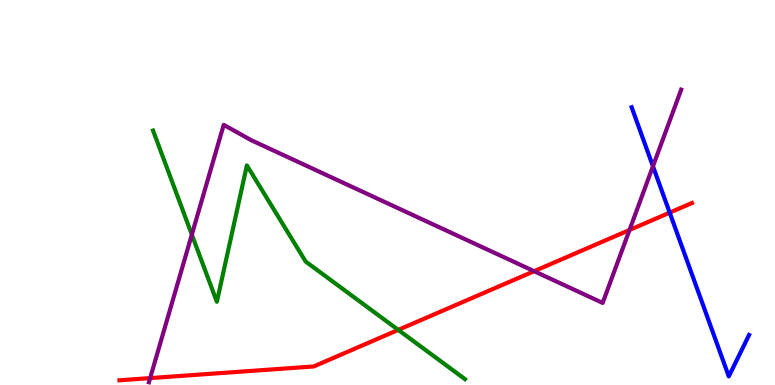[{'lines': ['blue', 'red'], 'intersections': [{'x': 8.64, 'y': 4.48}]}, {'lines': ['green', 'red'], 'intersections': [{'x': 5.14, 'y': 1.43}]}, {'lines': ['purple', 'red'], 'intersections': [{'x': 1.94, 'y': 0.179}, {'x': 6.89, 'y': 2.96}, {'x': 8.12, 'y': 4.03}]}, {'lines': ['blue', 'green'], 'intersections': []}, {'lines': ['blue', 'purple'], 'intersections': [{'x': 8.43, 'y': 5.68}]}, {'lines': ['green', 'purple'], 'intersections': [{'x': 2.48, 'y': 3.91}]}]